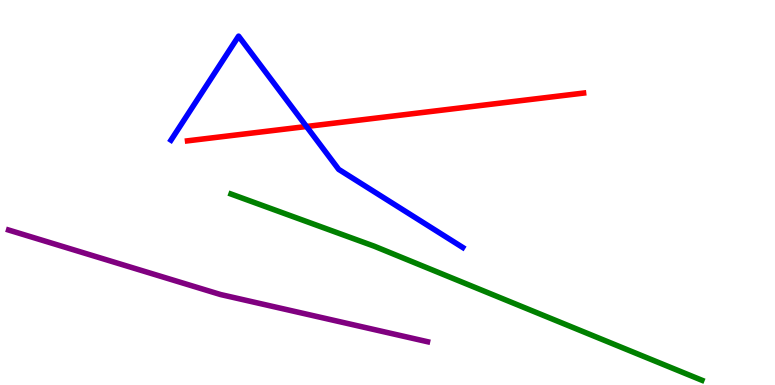[{'lines': ['blue', 'red'], 'intersections': [{'x': 3.95, 'y': 6.71}]}, {'lines': ['green', 'red'], 'intersections': []}, {'lines': ['purple', 'red'], 'intersections': []}, {'lines': ['blue', 'green'], 'intersections': []}, {'lines': ['blue', 'purple'], 'intersections': []}, {'lines': ['green', 'purple'], 'intersections': []}]